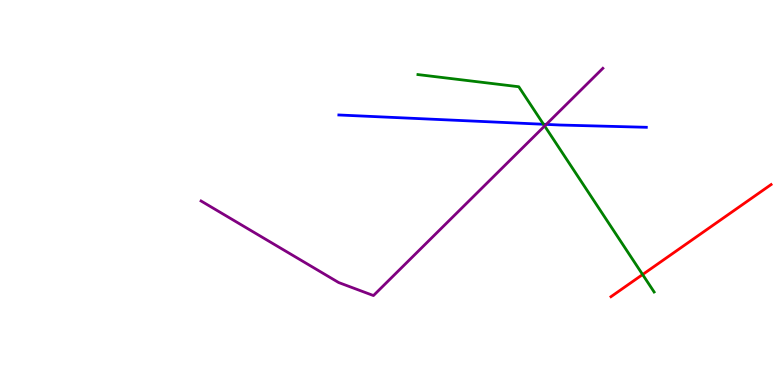[{'lines': ['blue', 'red'], 'intersections': []}, {'lines': ['green', 'red'], 'intersections': [{'x': 8.29, 'y': 2.87}]}, {'lines': ['purple', 'red'], 'intersections': []}, {'lines': ['blue', 'green'], 'intersections': [{'x': 7.01, 'y': 6.77}]}, {'lines': ['blue', 'purple'], 'intersections': [{'x': 7.05, 'y': 6.77}]}, {'lines': ['green', 'purple'], 'intersections': [{'x': 7.03, 'y': 6.73}]}]